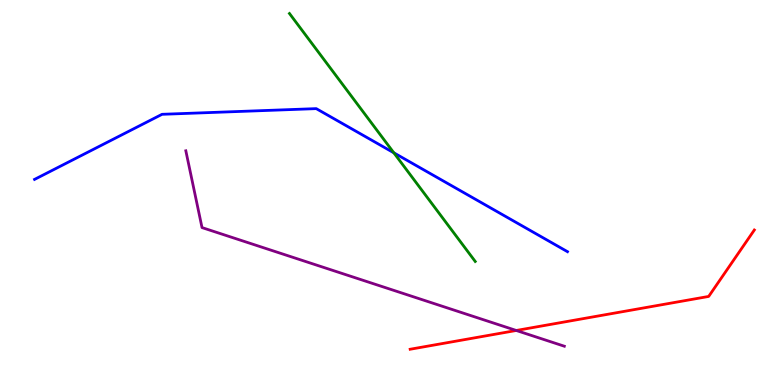[{'lines': ['blue', 'red'], 'intersections': []}, {'lines': ['green', 'red'], 'intersections': []}, {'lines': ['purple', 'red'], 'intersections': [{'x': 6.66, 'y': 1.42}]}, {'lines': ['blue', 'green'], 'intersections': [{'x': 5.08, 'y': 6.03}]}, {'lines': ['blue', 'purple'], 'intersections': []}, {'lines': ['green', 'purple'], 'intersections': []}]